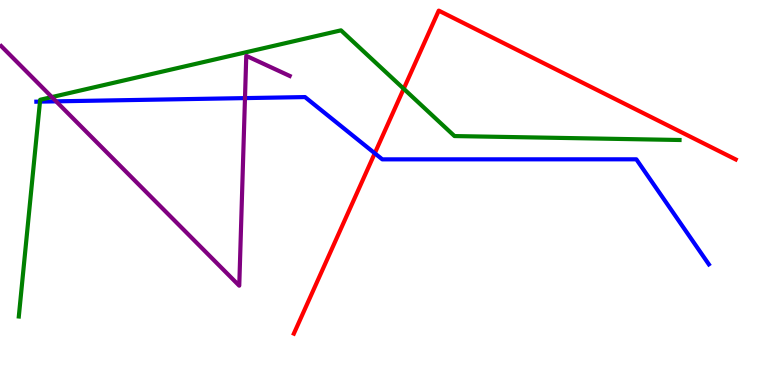[{'lines': ['blue', 'red'], 'intersections': [{'x': 4.84, 'y': 6.02}]}, {'lines': ['green', 'red'], 'intersections': [{'x': 5.21, 'y': 7.69}]}, {'lines': ['purple', 'red'], 'intersections': []}, {'lines': ['blue', 'green'], 'intersections': [{'x': 0.516, 'y': 7.36}]}, {'lines': ['blue', 'purple'], 'intersections': [{'x': 0.724, 'y': 7.37}, {'x': 3.16, 'y': 7.45}]}, {'lines': ['green', 'purple'], 'intersections': [{'x': 0.669, 'y': 7.48}]}]